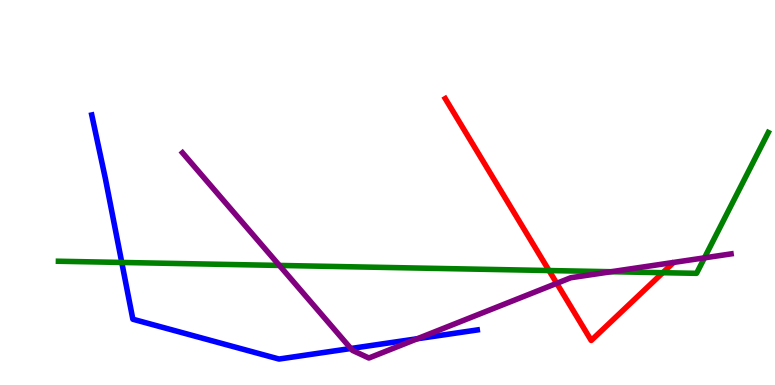[{'lines': ['blue', 'red'], 'intersections': []}, {'lines': ['green', 'red'], 'intersections': [{'x': 7.08, 'y': 2.97}, {'x': 8.55, 'y': 2.92}]}, {'lines': ['purple', 'red'], 'intersections': [{'x': 7.18, 'y': 2.64}]}, {'lines': ['blue', 'green'], 'intersections': [{'x': 1.57, 'y': 3.18}]}, {'lines': ['blue', 'purple'], 'intersections': [{'x': 4.53, 'y': 0.948}, {'x': 5.38, 'y': 1.2}]}, {'lines': ['green', 'purple'], 'intersections': [{'x': 3.61, 'y': 3.11}, {'x': 7.89, 'y': 2.94}, {'x': 9.09, 'y': 3.3}]}]